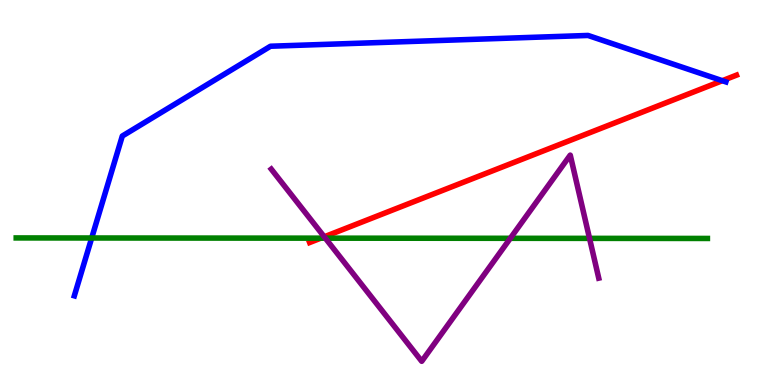[{'lines': ['blue', 'red'], 'intersections': [{'x': 9.32, 'y': 7.9}]}, {'lines': ['green', 'red'], 'intersections': [{'x': 4.14, 'y': 3.81}]}, {'lines': ['purple', 'red'], 'intersections': [{'x': 4.18, 'y': 3.85}]}, {'lines': ['blue', 'green'], 'intersections': [{'x': 1.18, 'y': 3.82}]}, {'lines': ['blue', 'purple'], 'intersections': []}, {'lines': ['green', 'purple'], 'intersections': [{'x': 4.2, 'y': 3.81}, {'x': 6.58, 'y': 3.81}, {'x': 7.61, 'y': 3.81}]}]